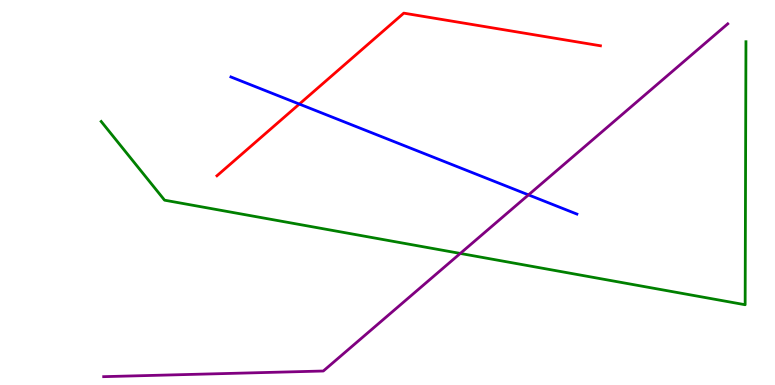[{'lines': ['blue', 'red'], 'intersections': [{'x': 3.86, 'y': 7.3}]}, {'lines': ['green', 'red'], 'intersections': []}, {'lines': ['purple', 'red'], 'intersections': []}, {'lines': ['blue', 'green'], 'intersections': []}, {'lines': ['blue', 'purple'], 'intersections': [{'x': 6.82, 'y': 4.94}]}, {'lines': ['green', 'purple'], 'intersections': [{'x': 5.94, 'y': 3.42}]}]